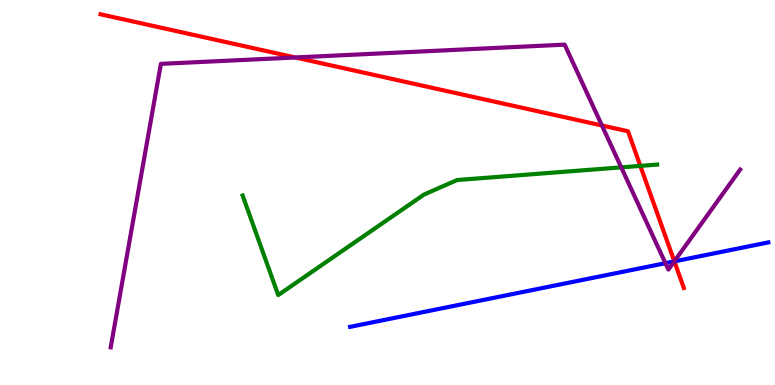[{'lines': ['blue', 'red'], 'intersections': [{'x': 8.7, 'y': 3.21}]}, {'lines': ['green', 'red'], 'intersections': [{'x': 8.26, 'y': 5.69}]}, {'lines': ['purple', 'red'], 'intersections': [{'x': 3.81, 'y': 8.51}, {'x': 7.77, 'y': 6.74}, {'x': 8.7, 'y': 3.21}]}, {'lines': ['blue', 'green'], 'intersections': []}, {'lines': ['blue', 'purple'], 'intersections': [{'x': 8.59, 'y': 3.16}, {'x': 8.7, 'y': 3.21}]}, {'lines': ['green', 'purple'], 'intersections': [{'x': 8.02, 'y': 5.65}]}]